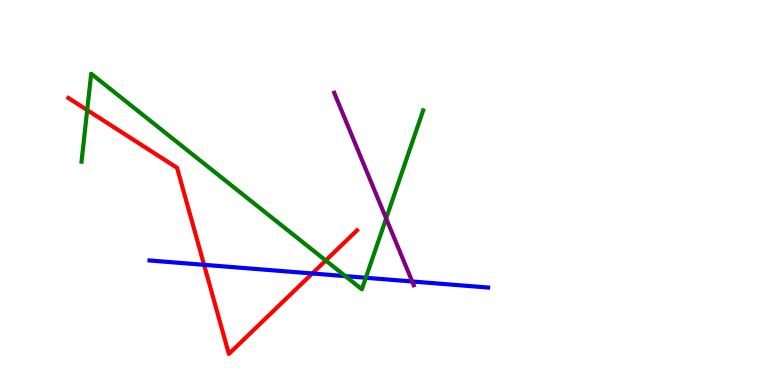[{'lines': ['blue', 'red'], 'intersections': [{'x': 2.63, 'y': 3.12}, {'x': 4.03, 'y': 2.9}]}, {'lines': ['green', 'red'], 'intersections': [{'x': 1.13, 'y': 7.14}, {'x': 4.2, 'y': 3.23}]}, {'lines': ['purple', 'red'], 'intersections': []}, {'lines': ['blue', 'green'], 'intersections': [{'x': 4.46, 'y': 2.83}, {'x': 4.72, 'y': 2.79}]}, {'lines': ['blue', 'purple'], 'intersections': [{'x': 5.32, 'y': 2.69}]}, {'lines': ['green', 'purple'], 'intersections': [{'x': 4.98, 'y': 4.33}]}]